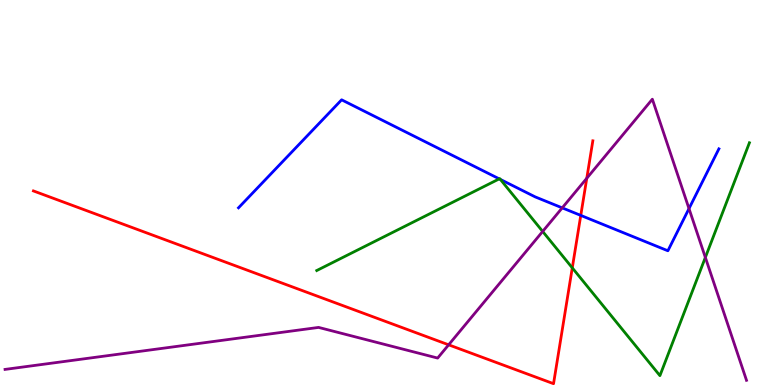[{'lines': ['blue', 'red'], 'intersections': [{'x': 7.49, 'y': 4.41}]}, {'lines': ['green', 'red'], 'intersections': [{'x': 7.38, 'y': 3.04}]}, {'lines': ['purple', 'red'], 'intersections': [{'x': 5.79, 'y': 1.04}, {'x': 7.57, 'y': 5.37}]}, {'lines': ['blue', 'green'], 'intersections': [{'x': 6.44, 'y': 5.35}, {'x': 6.46, 'y': 5.34}]}, {'lines': ['blue', 'purple'], 'intersections': [{'x': 7.25, 'y': 4.6}, {'x': 8.89, 'y': 4.58}]}, {'lines': ['green', 'purple'], 'intersections': [{'x': 7.0, 'y': 3.99}, {'x': 9.1, 'y': 3.31}]}]